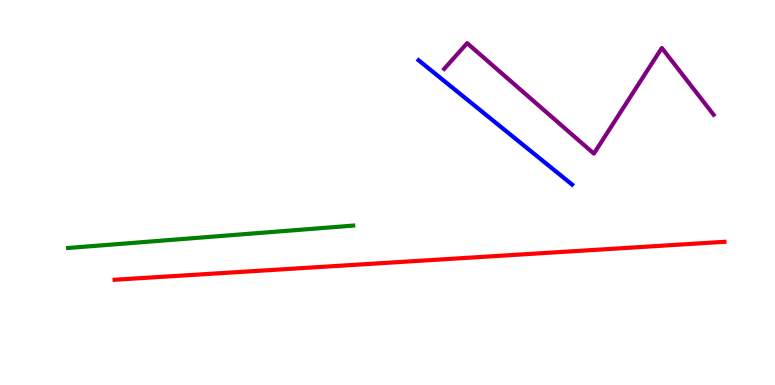[{'lines': ['blue', 'red'], 'intersections': []}, {'lines': ['green', 'red'], 'intersections': []}, {'lines': ['purple', 'red'], 'intersections': []}, {'lines': ['blue', 'green'], 'intersections': []}, {'lines': ['blue', 'purple'], 'intersections': []}, {'lines': ['green', 'purple'], 'intersections': []}]